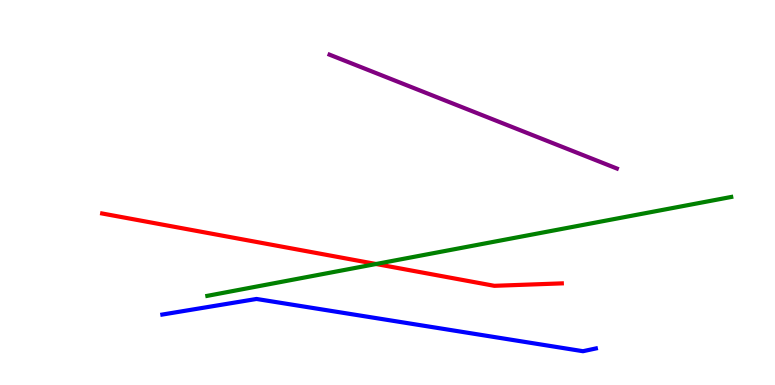[{'lines': ['blue', 'red'], 'intersections': []}, {'lines': ['green', 'red'], 'intersections': [{'x': 4.85, 'y': 3.14}]}, {'lines': ['purple', 'red'], 'intersections': []}, {'lines': ['blue', 'green'], 'intersections': []}, {'lines': ['blue', 'purple'], 'intersections': []}, {'lines': ['green', 'purple'], 'intersections': []}]